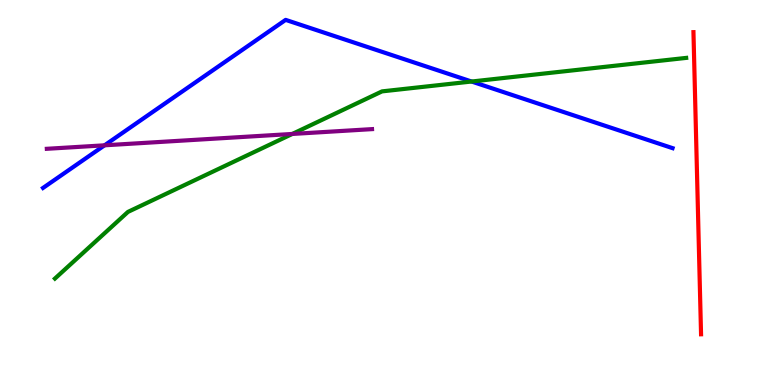[{'lines': ['blue', 'red'], 'intersections': []}, {'lines': ['green', 'red'], 'intersections': []}, {'lines': ['purple', 'red'], 'intersections': []}, {'lines': ['blue', 'green'], 'intersections': [{'x': 6.09, 'y': 7.88}]}, {'lines': ['blue', 'purple'], 'intersections': [{'x': 1.35, 'y': 6.23}]}, {'lines': ['green', 'purple'], 'intersections': [{'x': 3.77, 'y': 6.52}]}]